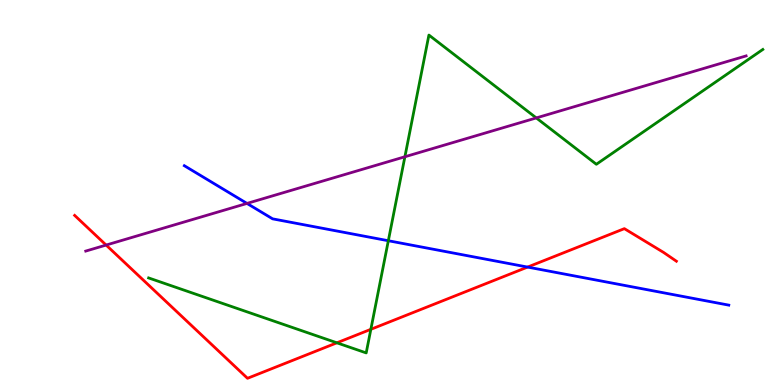[{'lines': ['blue', 'red'], 'intersections': [{'x': 6.81, 'y': 3.06}]}, {'lines': ['green', 'red'], 'intersections': [{'x': 4.35, 'y': 1.1}, {'x': 4.79, 'y': 1.45}]}, {'lines': ['purple', 'red'], 'intersections': [{'x': 1.37, 'y': 3.63}]}, {'lines': ['blue', 'green'], 'intersections': [{'x': 5.01, 'y': 3.75}]}, {'lines': ['blue', 'purple'], 'intersections': [{'x': 3.19, 'y': 4.72}]}, {'lines': ['green', 'purple'], 'intersections': [{'x': 5.22, 'y': 5.93}, {'x': 6.92, 'y': 6.94}]}]